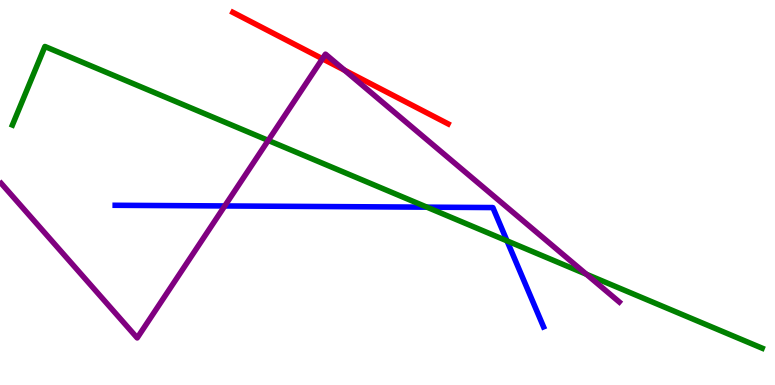[{'lines': ['blue', 'red'], 'intersections': []}, {'lines': ['green', 'red'], 'intersections': []}, {'lines': ['purple', 'red'], 'intersections': [{'x': 4.16, 'y': 8.47}, {'x': 4.44, 'y': 8.18}]}, {'lines': ['blue', 'green'], 'intersections': [{'x': 5.51, 'y': 4.62}, {'x': 6.54, 'y': 3.74}]}, {'lines': ['blue', 'purple'], 'intersections': [{'x': 2.9, 'y': 4.65}]}, {'lines': ['green', 'purple'], 'intersections': [{'x': 3.46, 'y': 6.35}, {'x': 7.57, 'y': 2.88}]}]